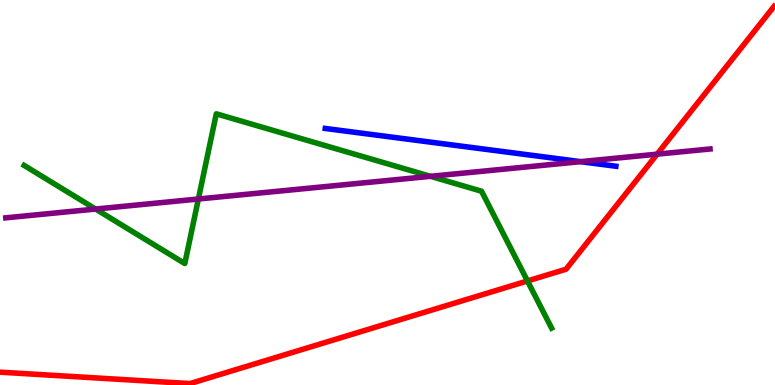[{'lines': ['blue', 'red'], 'intersections': []}, {'lines': ['green', 'red'], 'intersections': [{'x': 6.81, 'y': 2.7}]}, {'lines': ['purple', 'red'], 'intersections': [{'x': 8.48, 'y': 6.0}]}, {'lines': ['blue', 'green'], 'intersections': []}, {'lines': ['blue', 'purple'], 'intersections': [{'x': 7.49, 'y': 5.8}]}, {'lines': ['green', 'purple'], 'intersections': [{'x': 1.23, 'y': 4.57}, {'x': 2.56, 'y': 4.83}, {'x': 5.55, 'y': 5.42}]}]